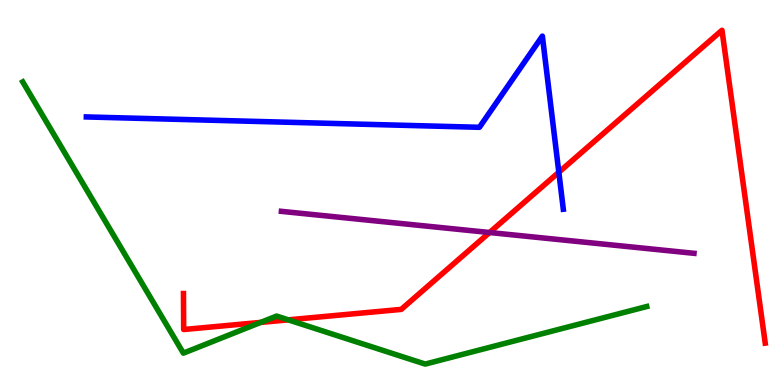[{'lines': ['blue', 'red'], 'intersections': [{'x': 7.21, 'y': 5.53}]}, {'lines': ['green', 'red'], 'intersections': [{'x': 3.36, 'y': 1.63}, {'x': 3.72, 'y': 1.69}]}, {'lines': ['purple', 'red'], 'intersections': [{'x': 6.32, 'y': 3.96}]}, {'lines': ['blue', 'green'], 'intersections': []}, {'lines': ['blue', 'purple'], 'intersections': []}, {'lines': ['green', 'purple'], 'intersections': []}]